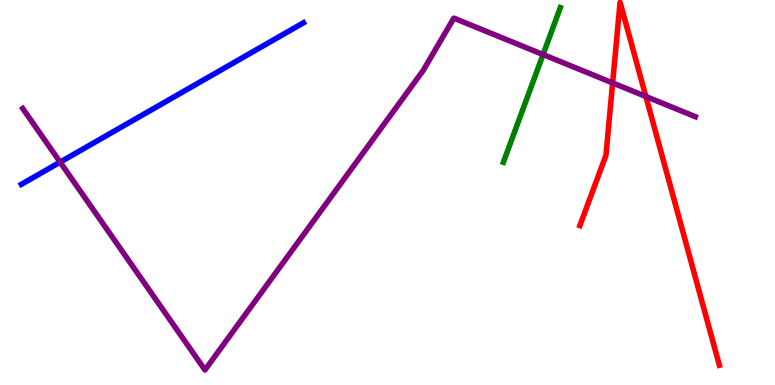[{'lines': ['blue', 'red'], 'intersections': []}, {'lines': ['green', 'red'], 'intersections': []}, {'lines': ['purple', 'red'], 'intersections': [{'x': 7.91, 'y': 7.85}, {'x': 8.33, 'y': 7.49}]}, {'lines': ['blue', 'green'], 'intersections': []}, {'lines': ['blue', 'purple'], 'intersections': [{'x': 0.776, 'y': 5.79}]}, {'lines': ['green', 'purple'], 'intersections': [{'x': 7.01, 'y': 8.58}]}]